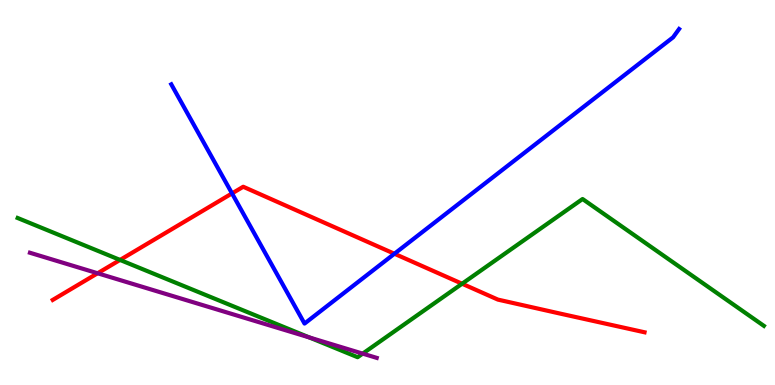[{'lines': ['blue', 'red'], 'intersections': [{'x': 2.99, 'y': 4.98}, {'x': 5.09, 'y': 3.41}]}, {'lines': ['green', 'red'], 'intersections': [{'x': 1.55, 'y': 3.25}, {'x': 5.96, 'y': 2.63}]}, {'lines': ['purple', 'red'], 'intersections': [{'x': 1.26, 'y': 2.9}]}, {'lines': ['blue', 'green'], 'intersections': []}, {'lines': ['blue', 'purple'], 'intersections': []}, {'lines': ['green', 'purple'], 'intersections': [{'x': 3.99, 'y': 1.23}, {'x': 4.68, 'y': 0.815}]}]